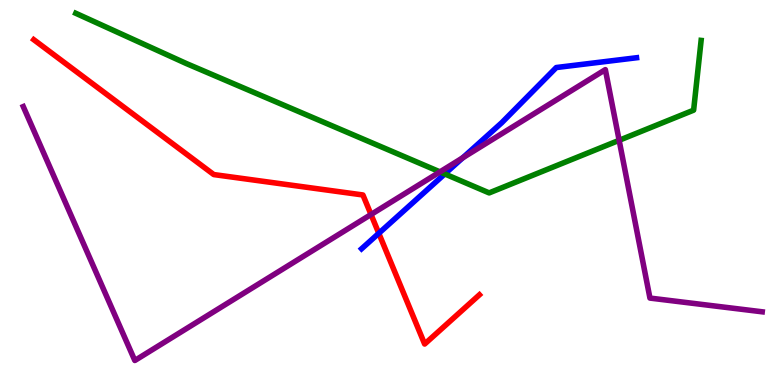[{'lines': ['blue', 'red'], 'intersections': [{'x': 4.89, 'y': 3.94}]}, {'lines': ['green', 'red'], 'intersections': []}, {'lines': ['purple', 'red'], 'intersections': [{'x': 4.79, 'y': 4.43}]}, {'lines': ['blue', 'green'], 'intersections': [{'x': 5.74, 'y': 5.48}]}, {'lines': ['blue', 'purple'], 'intersections': [{'x': 5.97, 'y': 5.9}]}, {'lines': ['green', 'purple'], 'intersections': [{'x': 5.68, 'y': 5.54}, {'x': 7.99, 'y': 6.36}]}]